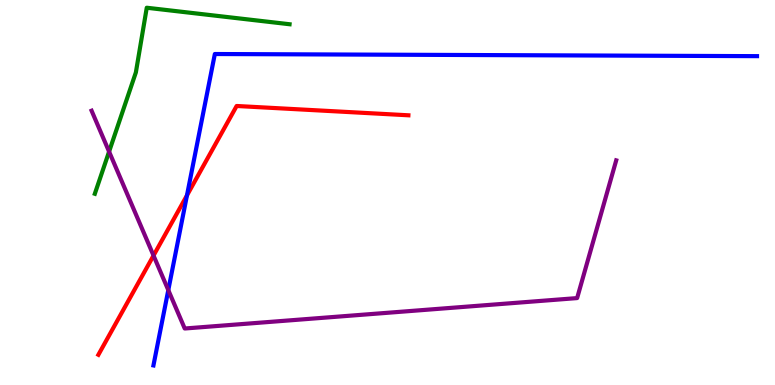[{'lines': ['blue', 'red'], 'intersections': [{'x': 2.41, 'y': 4.93}]}, {'lines': ['green', 'red'], 'intersections': []}, {'lines': ['purple', 'red'], 'intersections': [{'x': 1.98, 'y': 3.36}]}, {'lines': ['blue', 'green'], 'intersections': []}, {'lines': ['blue', 'purple'], 'intersections': [{'x': 2.17, 'y': 2.47}]}, {'lines': ['green', 'purple'], 'intersections': [{'x': 1.41, 'y': 6.06}]}]